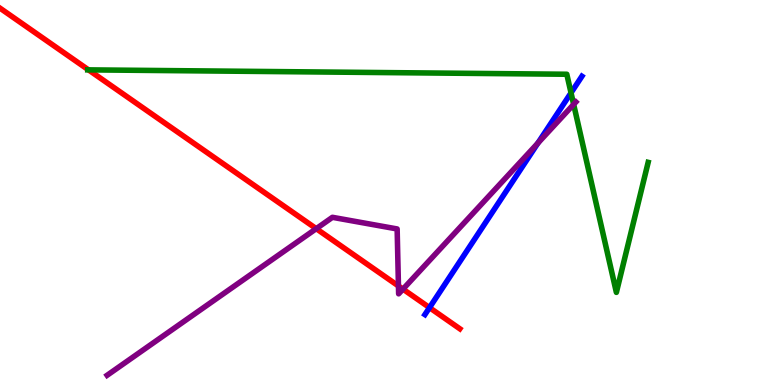[{'lines': ['blue', 'red'], 'intersections': [{'x': 5.54, 'y': 2.01}]}, {'lines': ['green', 'red'], 'intersections': [{'x': 1.14, 'y': 8.19}]}, {'lines': ['purple', 'red'], 'intersections': [{'x': 4.08, 'y': 4.06}, {'x': 5.14, 'y': 2.57}, {'x': 5.2, 'y': 2.49}]}, {'lines': ['blue', 'green'], 'intersections': [{'x': 7.37, 'y': 7.59}]}, {'lines': ['blue', 'purple'], 'intersections': [{'x': 6.94, 'y': 6.28}]}, {'lines': ['green', 'purple'], 'intersections': [{'x': 7.4, 'y': 7.29}]}]